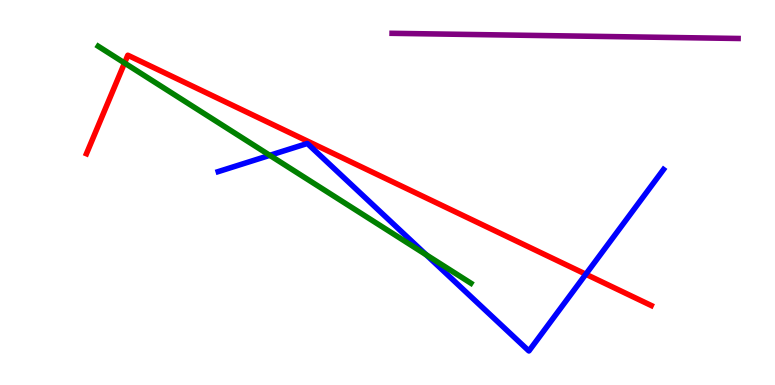[{'lines': ['blue', 'red'], 'intersections': [{'x': 7.56, 'y': 2.88}]}, {'lines': ['green', 'red'], 'intersections': [{'x': 1.61, 'y': 8.36}]}, {'lines': ['purple', 'red'], 'intersections': []}, {'lines': ['blue', 'green'], 'intersections': [{'x': 3.48, 'y': 5.97}, {'x': 5.5, 'y': 3.38}]}, {'lines': ['blue', 'purple'], 'intersections': []}, {'lines': ['green', 'purple'], 'intersections': []}]